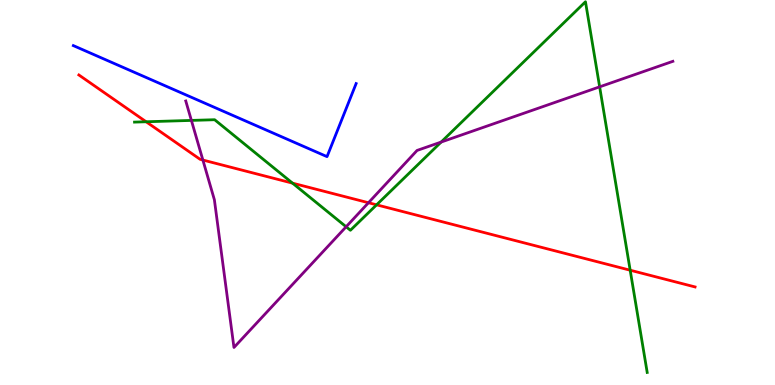[{'lines': ['blue', 'red'], 'intersections': []}, {'lines': ['green', 'red'], 'intersections': [{'x': 1.89, 'y': 6.84}, {'x': 3.77, 'y': 5.24}, {'x': 4.86, 'y': 4.68}, {'x': 8.13, 'y': 2.98}]}, {'lines': ['purple', 'red'], 'intersections': [{'x': 2.62, 'y': 5.84}, {'x': 4.75, 'y': 4.73}]}, {'lines': ['blue', 'green'], 'intersections': []}, {'lines': ['blue', 'purple'], 'intersections': []}, {'lines': ['green', 'purple'], 'intersections': [{'x': 2.47, 'y': 6.87}, {'x': 4.47, 'y': 4.11}, {'x': 5.69, 'y': 6.31}, {'x': 7.74, 'y': 7.74}]}]